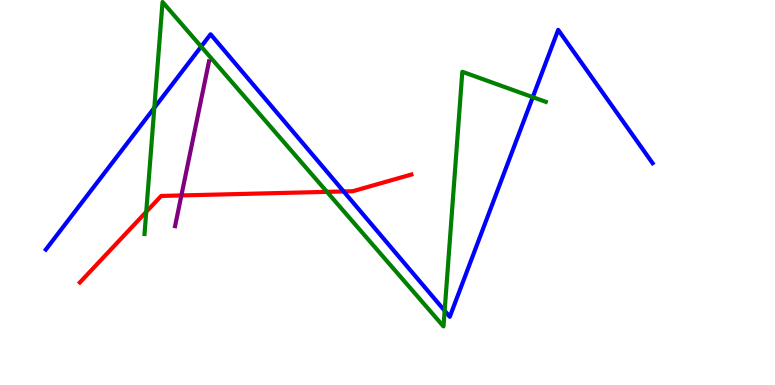[{'lines': ['blue', 'red'], 'intersections': [{'x': 4.43, 'y': 5.03}]}, {'lines': ['green', 'red'], 'intersections': [{'x': 1.89, 'y': 4.5}, {'x': 4.22, 'y': 5.02}]}, {'lines': ['purple', 'red'], 'intersections': [{'x': 2.34, 'y': 4.92}]}, {'lines': ['blue', 'green'], 'intersections': [{'x': 1.99, 'y': 7.2}, {'x': 2.6, 'y': 8.79}, {'x': 5.74, 'y': 1.93}, {'x': 6.87, 'y': 7.48}]}, {'lines': ['blue', 'purple'], 'intersections': []}, {'lines': ['green', 'purple'], 'intersections': []}]